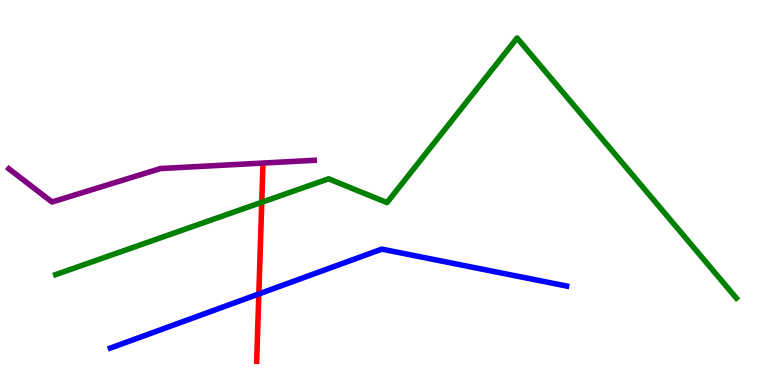[{'lines': ['blue', 'red'], 'intersections': [{'x': 3.34, 'y': 2.36}]}, {'lines': ['green', 'red'], 'intersections': [{'x': 3.38, 'y': 4.75}]}, {'lines': ['purple', 'red'], 'intersections': []}, {'lines': ['blue', 'green'], 'intersections': []}, {'lines': ['blue', 'purple'], 'intersections': []}, {'lines': ['green', 'purple'], 'intersections': []}]